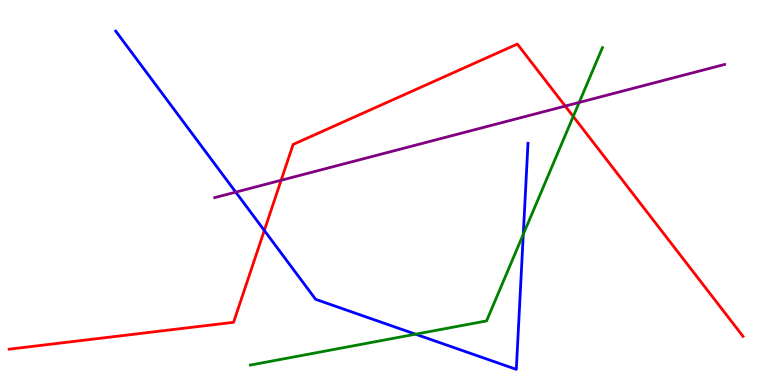[{'lines': ['blue', 'red'], 'intersections': [{'x': 3.41, 'y': 4.01}]}, {'lines': ['green', 'red'], 'intersections': [{'x': 7.4, 'y': 6.98}]}, {'lines': ['purple', 'red'], 'intersections': [{'x': 3.63, 'y': 5.32}, {'x': 7.29, 'y': 7.24}]}, {'lines': ['blue', 'green'], 'intersections': [{'x': 5.36, 'y': 1.32}, {'x': 6.75, 'y': 3.91}]}, {'lines': ['blue', 'purple'], 'intersections': [{'x': 3.04, 'y': 5.01}]}, {'lines': ['green', 'purple'], 'intersections': [{'x': 7.47, 'y': 7.34}]}]